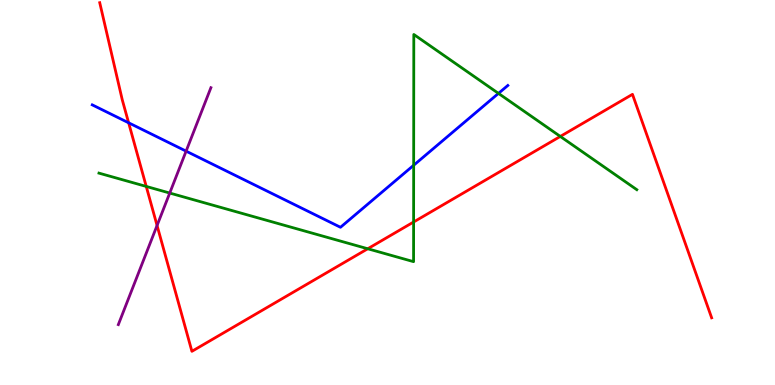[{'lines': ['blue', 'red'], 'intersections': [{'x': 1.66, 'y': 6.81}]}, {'lines': ['green', 'red'], 'intersections': [{'x': 1.89, 'y': 5.16}, {'x': 4.75, 'y': 3.54}, {'x': 5.34, 'y': 4.23}, {'x': 7.23, 'y': 6.46}]}, {'lines': ['purple', 'red'], 'intersections': [{'x': 2.03, 'y': 4.14}]}, {'lines': ['blue', 'green'], 'intersections': [{'x': 5.34, 'y': 5.71}, {'x': 6.43, 'y': 7.57}]}, {'lines': ['blue', 'purple'], 'intersections': [{'x': 2.4, 'y': 6.07}]}, {'lines': ['green', 'purple'], 'intersections': [{'x': 2.19, 'y': 4.99}]}]